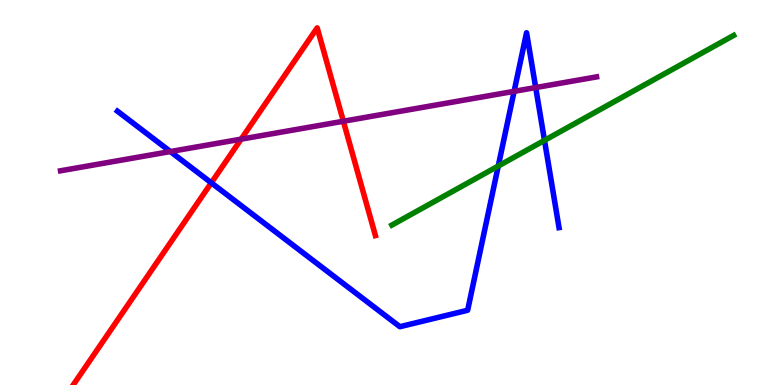[{'lines': ['blue', 'red'], 'intersections': [{'x': 2.73, 'y': 5.25}]}, {'lines': ['green', 'red'], 'intersections': []}, {'lines': ['purple', 'red'], 'intersections': [{'x': 3.11, 'y': 6.39}, {'x': 4.43, 'y': 6.85}]}, {'lines': ['blue', 'green'], 'intersections': [{'x': 6.43, 'y': 5.69}, {'x': 7.03, 'y': 6.35}]}, {'lines': ['blue', 'purple'], 'intersections': [{'x': 2.2, 'y': 6.06}, {'x': 6.63, 'y': 7.63}, {'x': 6.91, 'y': 7.73}]}, {'lines': ['green', 'purple'], 'intersections': []}]